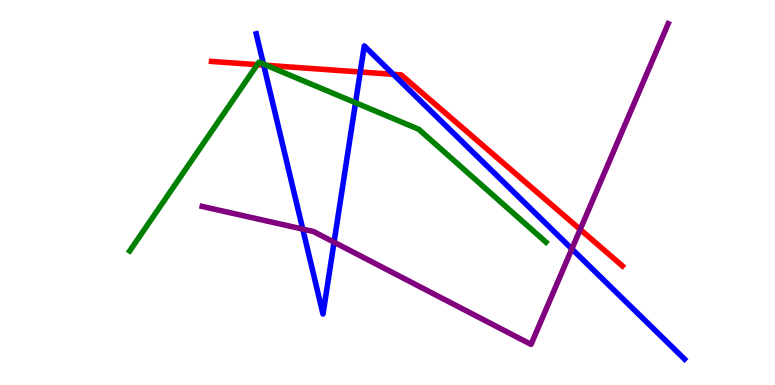[{'lines': ['blue', 'red'], 'intersections': [{'x': 3.4, 'y': 8.31}, {'x': 4.65, 'y': 8.13}, {'x': 5.08, 'y': 8.07}]}, {'lines': ['green', 'red'], 'intersections': [{'x': 3.32, 'y': 8.32}, {'x': 3.44, 'y': 8.3}]}, {'lines': ['purple', 'red'], 'intersections': [{'x': 7.49, 'y': 4.04}]}, {'lines': ['blue', 'green'], 'intersections': [{'x': 3.4, 'y': 8.34}, {'x': 4.59, 'y': 7.33}]}, {'lines': ['blue', 'purple'], 'intersections': [{'x': 3.91, 'y': 4.05}, {'x': 4.31, 'y': 3.71}, {'x': 7.38, 'y': 3.53}]}, {'lines': ['green', 'purple'], 'intersections': []}]